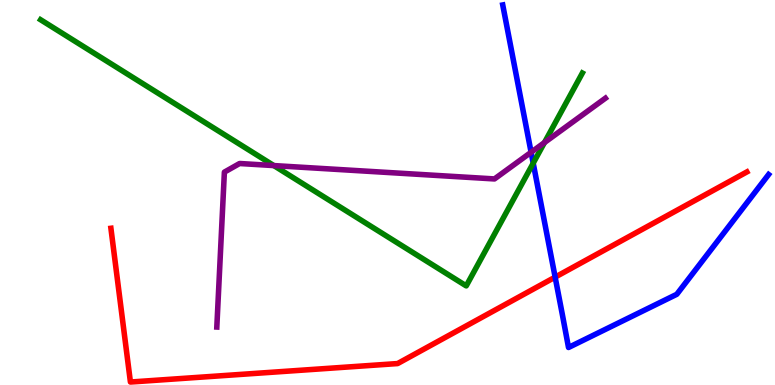[{'lines': ['blue', 'red'], 'intersections': [{'x': 7.16, 'y': 2.8}]}, {'lines': ['green', 'red'], 'intersections': []}, {'lines': ['purple', 'red'], 'intersections': []}, {'lines': ['blue', 'green'], 'intersections': [{'x': 6.88, 'y': 5.76}]}, {'lines': ['blue', 'purple'], 'intersections': [{'x': 6.85, 'y': 6.04}]}, {'lines': ['green', 'purple'], 'intersections': [{'x': 3.53, 'y': 5.7}, {'x': 7.03, 'y': 6.3}]}]